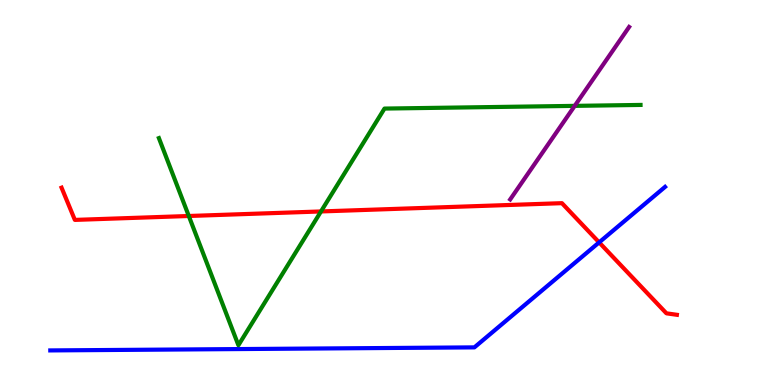[{'lines': ['blue', 'red'], 'intersections': [{'x': 7.73, 'y': 3.7}]}, {'lines': ['green', 'red'], 'intersections': [{'x': 2.44, 'y': 4.39}, {'x': 4.14, 'y': 4.51}]}, {'lines': ['purple', 'red'], 'intersections': []}, {'lines': ['blue', 'green'], 'intersections': []}, {'lines': ['blue', 'purple'], 'intersections': []}, {'lines': ['green', 'purple'], 'intersections': [{'x': 7.42, 'y': 7.25}]}]